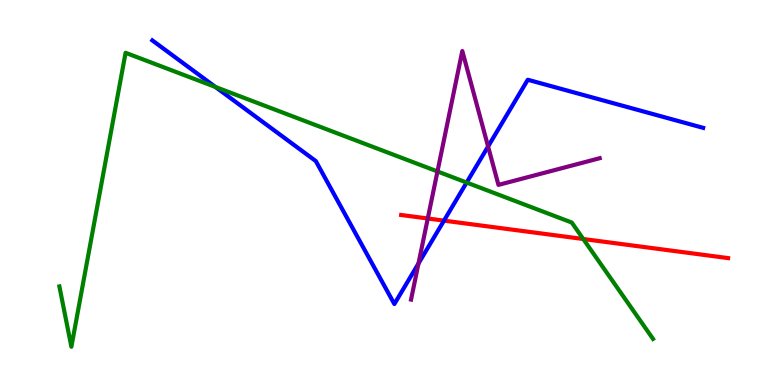[{'lines': ['blue', 'red'], 'intersections': [{'x': 5.73, 'y': 4.27}]}, {'lines': ['green', 'red'], 'intersections': [{'x': 7.53, 'y': 3.79}]}, {'lines': ['purple', 'red'], 'intersections': [{'x': 5.52, 'y': 4.32}]}, {'lines': ['blue', 'green'], 'intersections': [{'x': 2.78, 'y': 7.74}, {'x': 6.02, 'y': 5.26}]}, {'lines': ['blue', 'purple'], 'intersections': [{'x': 5.4, 'y': 3.16}, {'x': 6.3, 'y': 6.2}]}, {'lines': ['green', 'purple'], 'intersections': [{'x': 5.64, 'y': 5.55}]}]